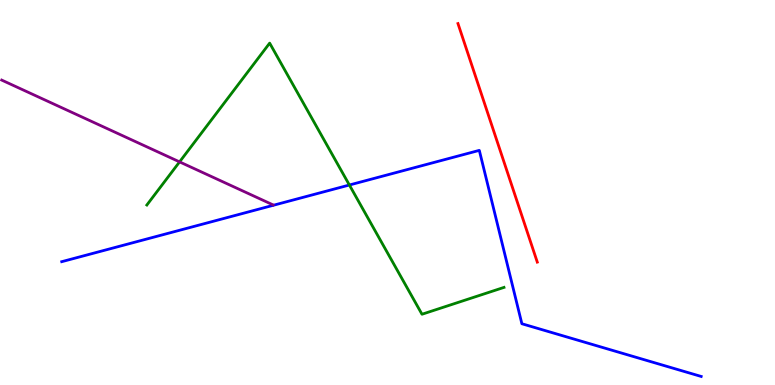[{'lines': ['blue', 'red'], 'intersections': []}, {'lines': ['green', 'red'], 'intersections': []}, {'lines': ['purple', 'red'], 'intersections': []}, {'lines': ['blue', 'green'], 'intersections': [{'x': 4.51, 'y': 5.19}]}, {'lines': ['blue', 'purple'], 'intersections': []}, {'lines': ['green', 'purple'], 'intersections': [{'x': 2.32, 'y': 5.8}]}]